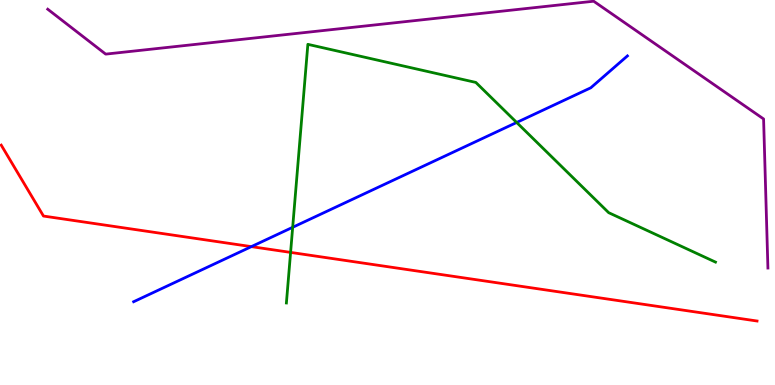[{'lines': ['blue', 'red'], 'intersections': [{'x': 3.24, 'y': 3.59}]}, {'lines': ['green', 'red'], 'intersections': [{'x': 3.75, 'y': 3.44}]}, {'lines': ['purple', 'red'], 'intersections': []}, {'lines': ['blue', 'green'], 'intersections': [{'x': 3.78, 'y': 4.1}, {'x': 6.67, 'y': 6.82}]}, {'lines': ['blue', 'purple'], 'intersections': []}, {'lines': ['green', 'purple'], 'intersections': []}]